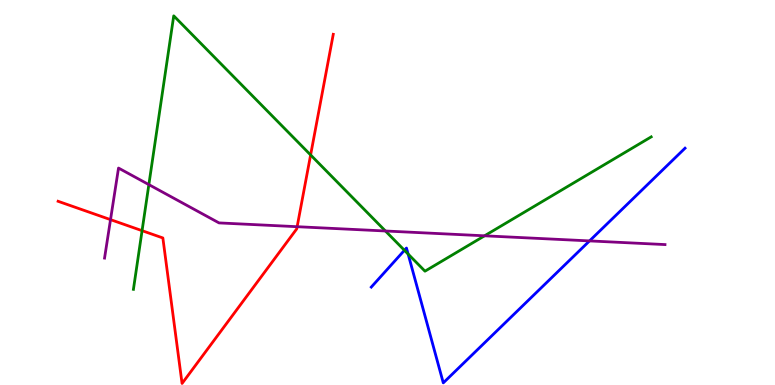[{'lines': ['blue', 'red'], 'intersections': []}, {'lines': ['green', 'red'], 'intersections': [{'x': 1.83, 'y': 4.01}, {'x': 4.01, 'y': 5.98}]}, {'lines': ['purple', 'red'], 'intersections': [{'x': 1.43, 'y': 4.3}, {'x': 3.83, 'y': 4.11}]}, {'lines': ['blue', 'green'], 'intersections': [{'x': 5.22, 'y': 3.5}, {'x': 5.27, 'y': 3.4}]}, {'lines': ['blue', 'purple'], 'intersections': [{'x': 7.61, 'y': 3.74}]}, {'lines': ['green', 'purple'], 'intersections': [{'x': 1.92, 'y': 5.2}, {'x': 4.97, 'y': 4.0}, {'x': 6.25, 'y': 3.88}]}]